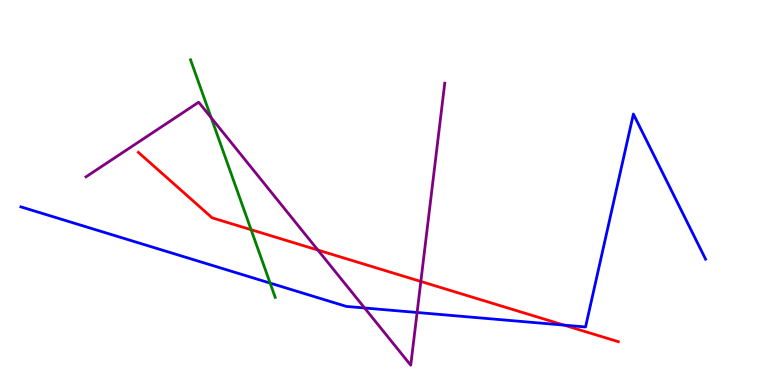[{'lines': ['blue', 'red'], 'intersections': [{'x': 7.28, 'y': 1.56}]}, {'lines': ['green', 'red'], 'intersections': [{'x': 3.24, 'y': 4.03}]}, {'lines': ['purple', 'red'], 'intersections': [{'x': 4.1, 'y': 3.5}, {'x': 5.43, 'y': 2.69}]}, {'lines': ['blue', 'green'], 'intersections': [{'x': 3.49, 'y': 2.65}]}, {'lines': ['blue', 'purple'], 'intersections': [{'x': 4.7, 'y': 2.0}, {'x': 5.38, 'y': 1.88}]}, {'lines': ['green', 'purple'], 'intersections': [{'x': 2.73, 'y': 6.94}]}]